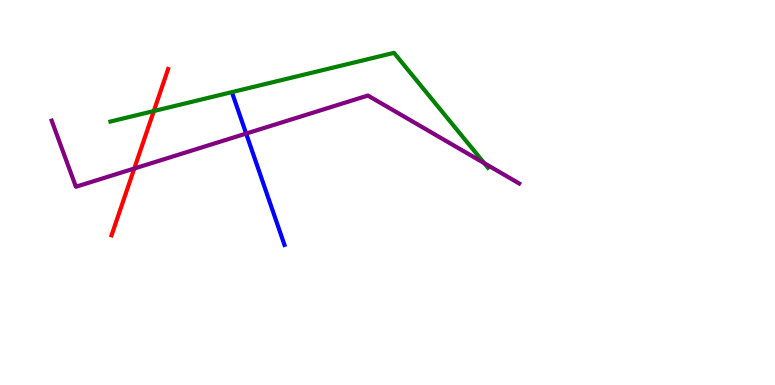[{'lines': ['blue', 'red'], 'intersections': []}, {'lines': ['green', 'red'], 'intersections': [{'x': 1.99, 'y': 7.12}]}, {'lines': ['purple', 'red'], 'intersections': [{'x': 1.73, 'y': 5.62}]}, {'lines': ['blue', 'green'], 'intersections': []}, {'lines': ['blue', 'purple'], 'intersections': [{'x': 3.18, 'y': 6.53}]}, {'lines': ['green', 'purple'], 'intersections': [{'x': 6.25, 'y': 5.76}]}]